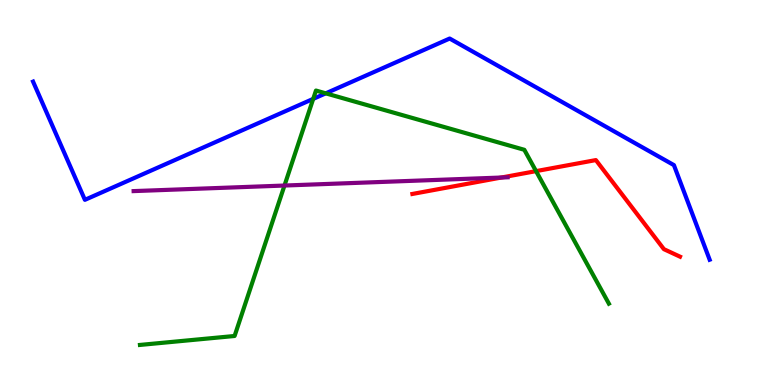[{'lines': ['blue', 'red'], 'intersections': []}, {'lines': ['green', 'red'], 'intersections': [{'x': 6.92, 'y': 5.56}]}, {'lines': ['purple', 'red'], 'intersections': [{'x': 6.47, 'y': 5.39}]}, {'lines': ['blue', 'green'], 'intersections': [{'x': 4.04, 'y': 7.43}, {'x': 4.2, 'y': 7.58}]}, {'lines': ['blue', 'purple'], 'intersections': []}, {'lines': ['green', 'purple'], 'intersections': [{'x': 3.67, 'y': 5.18}]}]